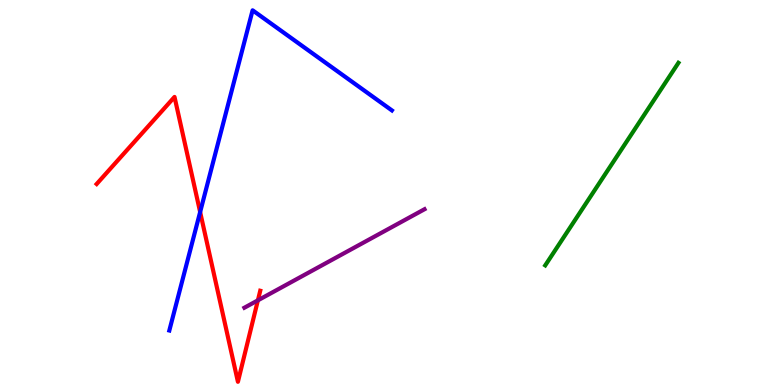[{'lines': ['blue', 'red'], 'intersections': [{'x': 2.58, 'y': 4.49}]}, {'lines': ['green', 'red'], 'intersections': []}, {'lines': ['purple', 'red'], 'intersections': [{'x': 3.33, 'y': 2.2}]}, {'lines': ['blue', 'green'], 'intersections': []}, {'lines': ['blue', 'purple'], 'intersections': []}, {'lines': ['green', 'purple'], 'intersections': []}]